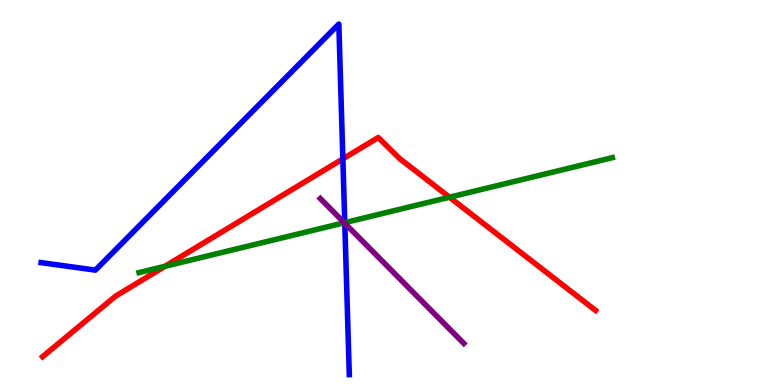[{'lines': ['blue', 'red'], 'intersections': [{'x': 4.42, 'y': 5.87}]}, {'lines': ['green', 'red'], 'intersections': [{'x': 2.13, 'y': 3.08}, {'x': 5.8, 'y': 4.88}]}, {'lines': ['purple', 'red'], 'intersections': []}, {'lines': ['blue', 'green'], 'intersections': [{'x': 4.45, 'y': 4.22}]}, {'lines': ['blue', 'purple'], 'intersections': [{'x': 4.45, 'y': 4.2}]}, {'lines': ['green', 'purple'], 'intersections': [{'x': 4.44, 'y': 4.21}]}]